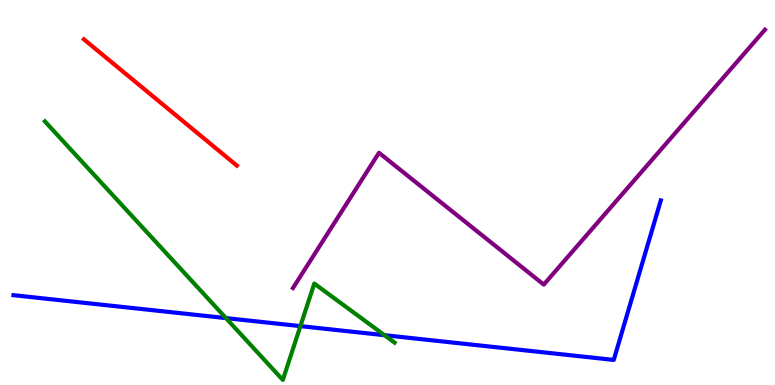[{'lines': ['blue', 'red'], 'intersections': []}, {'lines': ['green', 'red'], 'intersections': []}, {'lines': ['purple', 'red'], 'intersections': []}, {'lines': ['blue', 'green'], 'intersections': [{'x': 2.92, 'y': 1.74}, {'x': 3.88, 'y': 1.53}, {'x': 4.96, 'y': 1.29}]}, {'lines': ['blue', 'purple'], 'intersections': []}, {'lines': ['green', 'purple'], 'intersections': []}]